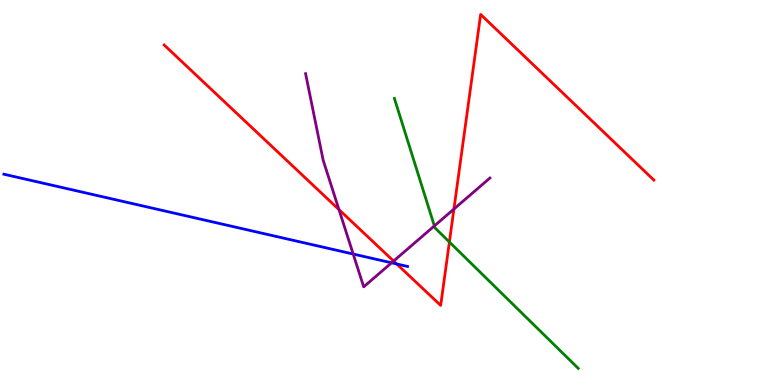[{'lines': ['blue', 'red'], 'intersections': [{'x': 5.12, 'y': 3.14}]}, {'lines': ['green', 'red'], 'intersections': [{'x': 5.8, 'y': 3.71}]}, {'lines': ['purple', 'red'], 'intersections': [{'x': 4.37, 'y': 4.56}, {'x': 5.08, 'y': 3.22}, {'x': 5.86, 'y': 4.57}]}, {'lines': ['blue', 'green'], 'intersections': []}, {'lines': ['blue', 'purple'], 'intersections': [{'x': 4.56, 'y': 3.4}, {'x': 5.05, 'y': 3.17}]}, {'lines': ['green', 'purple'], 'intersections': [{'x': 5.6, 'y': 4.13}]}]